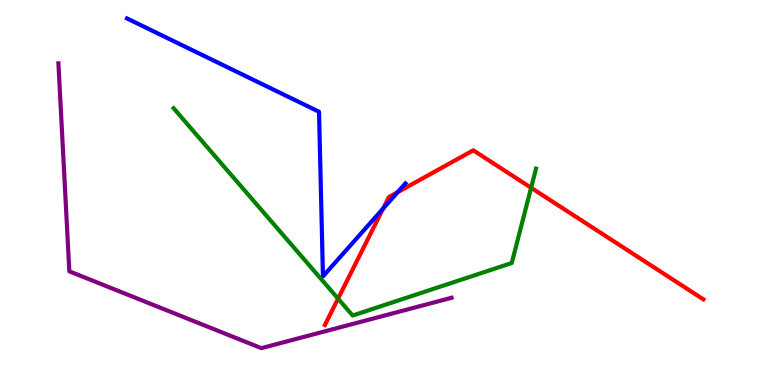[{'lines': ['blue', 'red'], 'intersections': [{'x': 4.94, 'y': 4.58}, {'x': 5.13, 'y': 5.01}]}, {'lines': ['green', 'red'], 'intersections': [{'x': 4.36, 'y': 2.24}, {'x': 6.85, 'y': 5.12}]}, {'lines': ['purple', 'red'], 'intersections': []}, {'lines': ['blue', 'green'], 'intersections': []}, {'lines': ['blue', 'purple'], 'intersections': []}, {'lines': ['green', 'purple'], 'intersections': []}]